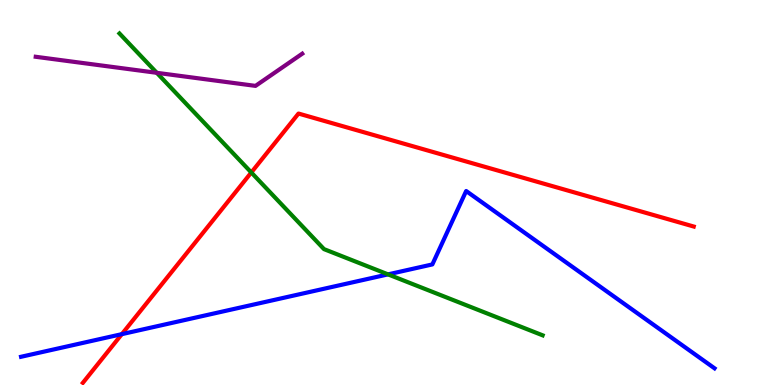[{'lines': ['blue', 'red'], 'intersections': [{'x': 1.57, 'y': 1.32}]}, {'lines': ['green', 'red'], 'intersections': [{'x': 3.24, 'y': 5.52}]}, {'lines': ['purple', 'red'], 'intersections': []}, {'lines': ['blue', 'green'], 'intersections': [{'x': 5.01, 'y': 2.87}]}, {'lines': ['blue', 'purple'], 'intersections': []}, {'lines': ['green', 'purple'], 'intersections': [{'x': 2.02, 'y': 8.11}]}]